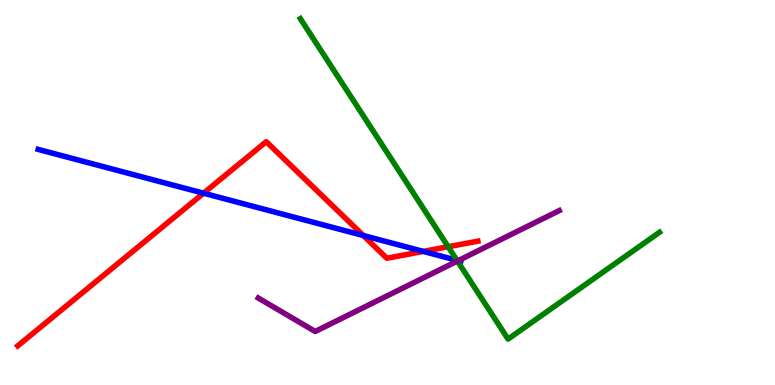[{'lines': ['blue', 'red'], 'intersections': [{'x': 2.63, 'y': 4.98}, {'x': 4.69, 'y': 3.88}, {'x': 5.46, 'y': 3.47}]}, {'lines': ['green', 'red'], 'intersections': [{'x': 5.78, 'y': 3.59}]}, {'lines': ['purple', 'red'], 'intersections': []}, {'lines': ['blue', 'green'], 'intersections': [{'x': 5.9, 'y': 3.24}]}, {'lines': ['blue', 'purple'], 'intersections': [{'x': 5.91, 'y': 3.23}]}, {'lines': ['green', 'purple'], 'intersections': [{'x': 5.9, 'y': 3.22}]}]